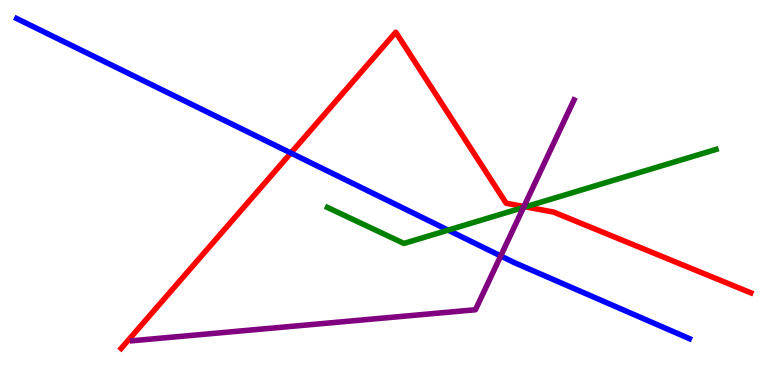[{'lines': ['blue', 'red'], 'intersections': [{'x': 3.75, 'y': 6.03}]}, {'lines': ['green', 'red'], 'intersections': [{'x': 6.78, 'y': 4.63}]}, {'lines': ['purple', 'red'], 'intersections': [{'x': 6.76, 'y': 4.64}]}, {'lines': ['blue', 'green'], 'intersections': [{'x': 5.78, 'y': 4.02}]}, {'lines': ['blue', 'purple'], 'intersections': [{'x': 6.46, 'y': 3.35}]}, {'lines': ['green', 'purple'], 'intersections': [{'x': 6.76, 'y': 4.61}]}]